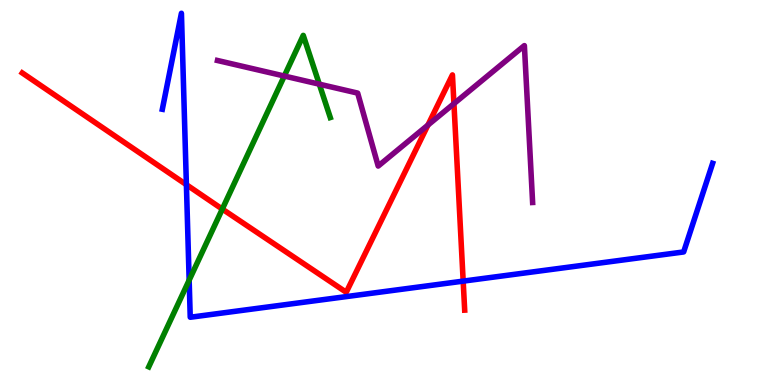[{'lines': ['blue', 'red'], 'intersections': [{'x': 2.41, 'y': 5.2}, {'x': 5.98, 'y': 2.7}]}, {'lines': ['green', 'red'], 'intersections': [{'x': 2.87, 'y': 4.57}]}, {'lines': ['purple', 'red'], 'intersections': [{'x': 5.52, 'y': 6.75}, {'x': 5.86, 'y': 7.31}]}, {'lines': ['blue', 'green'], 'intersections': [{'x': 2.44, 'y': 2.72}]}, {'lines': ['blue', 'purple'], 'intersections': []}, {'lines': ['green', 'purple'], 'intersections': [{'x': 3.67, 'y': 8.03}, {'x': 4.12, 'y': 7.81}]}]